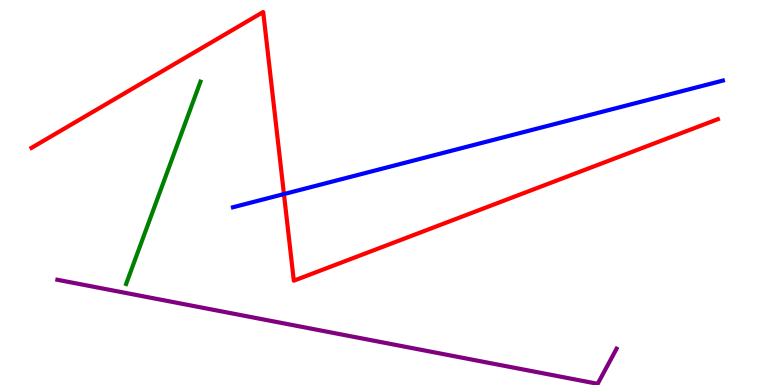[{'lines': ['blue', 'red'], 'intersections': [{'x': 3.66, 'y': 4.96}]}, {'lines': ['green', 'red'], 'intersections': []}, {'lines': ['purple', 'red'], 'intersections': []}, {'lines': ['blue', 'green'], 'intersections': []}, {'lines': ['blue', 'purple'], 'intersections': []}, {'lines': ['green', 'purple'], 'intersections': []}]